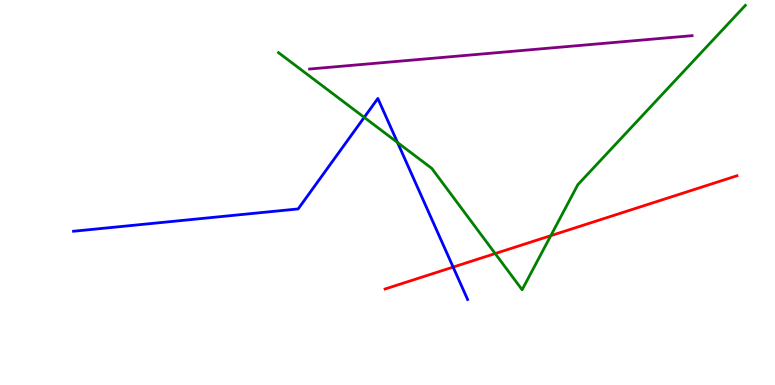[{'lines': ['blue', 'red'], 'intersections': [{'x': 5.85, 'y': 3.06}]}, {'lines': ['green', 'red'], 'intersections': [{'x': 6.39, 'y': 3.41}, {'x': 7.11, 'y': 3.88}]}, {'lines': ['purple', 'red'], 'intersections': []}, {'lines': ['blue', 'green'], 'intersections': [{'x': 4.7, 'y': 6.95}, {'x': 5.13, 'y': 6.3}]}, {'lines': ['blue', 'purple'], 'intersections': []}, {'lines': ['green', 'purple'], 'intersections': []}]